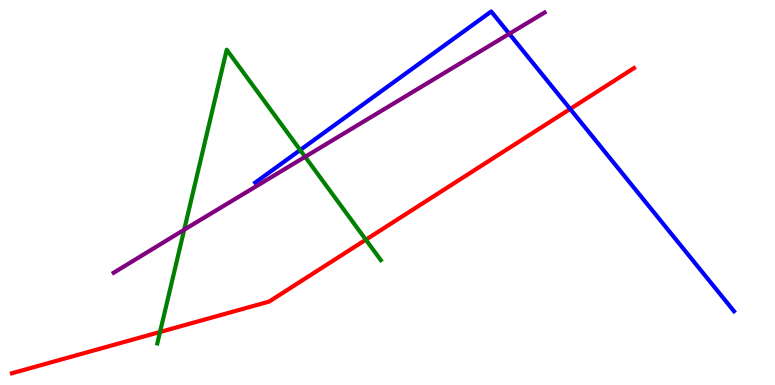[{'lines': ['blue', 'red'], 'intersections': [{'x': 7.36, 'y': 7.17}]}, {'lines': ['green', 'red'], 'intersections': [{'x': 2.06, 'y': 1.38}, {'x': 4.72, 'y': 3.77}]}, {'lines': ['purple', 'red'], 'intersections': []}, {'lines': ['blue', 'green'], 'intersections': [{'x': 3.87, 'y': 6.1}]}, {'lines': ['blue', 'purple'], 'intersections': [{'x': 6.57, 'y': 9.12}]}, {'lines': ['green', 'purple'], 'intersections': [{'x': 2.38, 'y': 4.03}, {'x': 3.94, 'y': 5.93}]}]